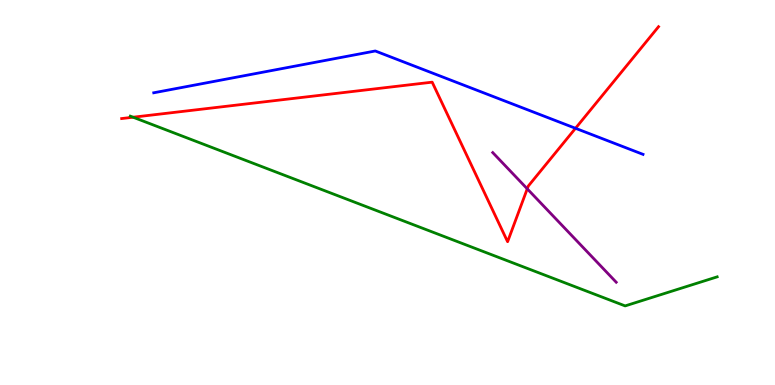[{'lines': ['blue', 'red'], 'intersections': [{'x': 7.43, 'y': 6.67}]}, {'lines': ['green', 'red'], 'intersections': [{'x': 1.72, 'y': 6.96}]}, {'lines': ['purple', 'red'], 'intersections': [{'x': 6.8, 'y': 5.1}]}, {'lines': ['blue', 'green'], 'intersections': []}, {'lines': ['blue', 'purple'], 'intersections': []}, {'lines': ['green', 'purple'], 'intersections': []}]